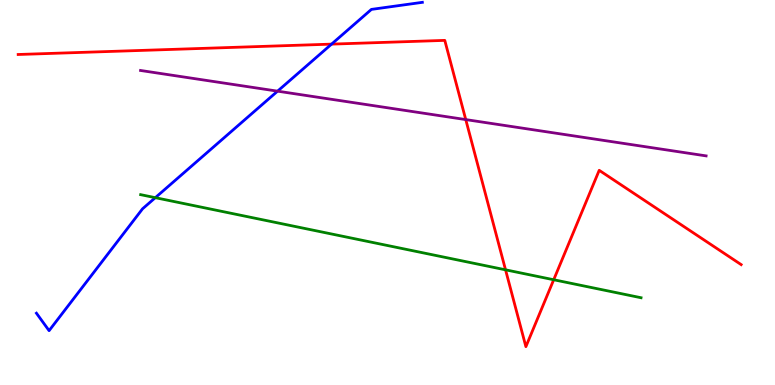[{'lines': ['blue', 'red'], 'intersections': [{'x': 4.28, 'y': 8.85}]}, {'lines': ['green', 'red'], 'intersections': [{'x': 6.52, 'y': 2.99}, {'x': 7.14, 'y': 2.73}]}, {'lines': ['purple', 'red'], 'intersections': [{'x': 6.01, 'y': 6.89}]}, {'lines': ['blue', 'green'], 'intersections': [{'x': 2.0, 'y': 4.87}]}, {'lines': ['blue', 'purple'], 'intersections': [{'x': 3.58, 'y': 7.63}]}, {'lines': ['green', 'purple'], 'intersections': []}]